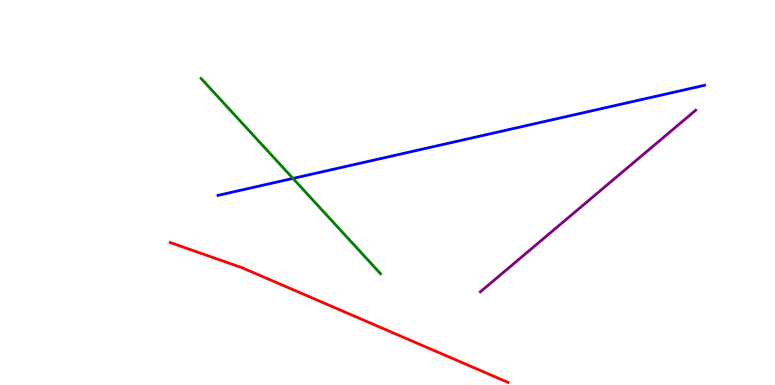[{'lines': ['blue', 'red'], 'intersections': []}, {'lines': ['green', 'red'], 'intersections': []}, {'lines': ['purple', 'red'], 'intersections': []}, {'lines': ['blue', 'green'], 'intersections': [{'x': 3.78, 'y': 5.37}]}, {'lines': ['blue', 'purple'], 'intersections': []}, {'lines': ['green', 'purple'], 'intersections': []}]